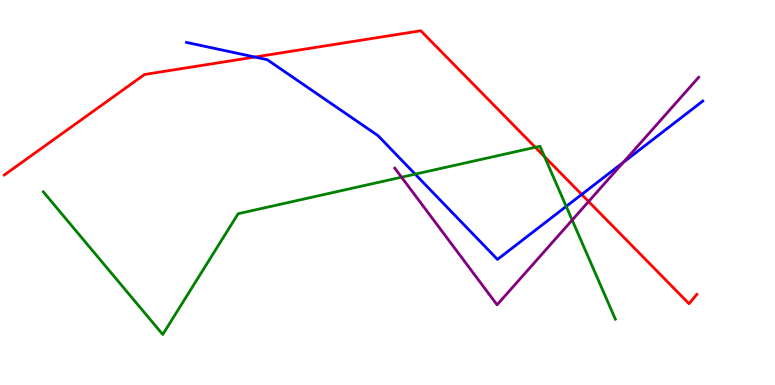[{'lines': ['blue', 'red'], 'intersections': [{'x': 3.29, 'y': 8.52}, {'x': 7.51, 'y': 4.95}]}, {'lines': ['green', 'red'], 'intersections': [{'x': 6.91, 'y': 6.17}, {'x': 7.03, 'y': 5.93}]}, {'lines': ['purple', 'red'], 'intersections': [{'x': 7.59, 'y': 4.77}]}, {'lines': ['blue', 'green'], 'intersections': [{'x': 5.36, 'y': 5.48}, {'x': 7.31, 'y': 4.64}]}, {'lines': ['blue', 'purple'], 'intersections': [{'x': 8.04, 'y': 5.78}]}, {'lines': ['green', 'purple'], 'intersections': [{'x': 5.18, 'y': 5.4}, {'x': 7.38, 'y': 4.28}]}]